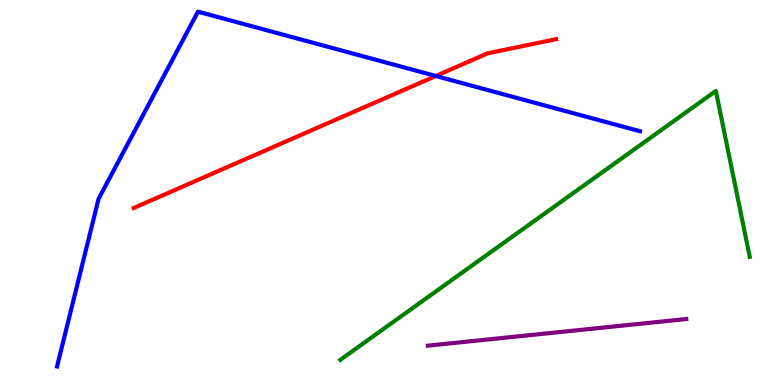[{'lines': ['blue', 'red'], 'intersections': [{'x': 5.62, 'y': 8.03}]}, {'lines': ['green', 'red'], 'intersections': []}, {'lines': ['purple', 'red'], 'intersections': []}, {'lines': ['blue', 'green'], 'intersections': []}, {'lines': ['blue', 'purple'], 'intersections': []}, {'lines': ['green', 'purple'], 'intersections': []}]